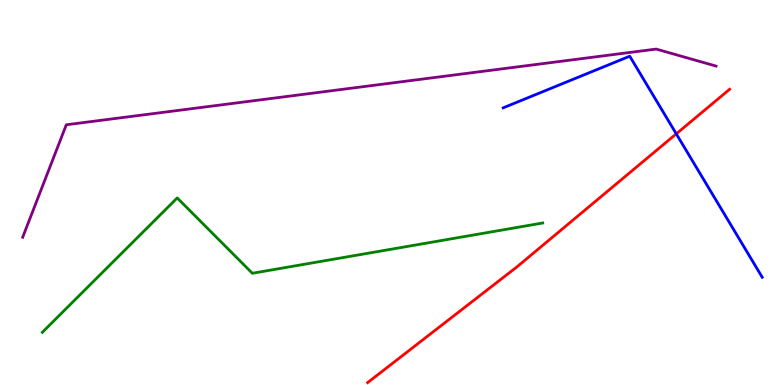[{'lines': ['blue', 'red'], 'intersections': [{'x': 8.73, 'y': 6.52}]}, {'lines': ['green', 'red'], 'intersections': []}, {'lines': ['purple', 'red'], 'intersections': []}, {'lines': ['blue', 'green'], 'intersections': []}, {'lines': ['blue', 'purple'], 'intersections': []}, {'lines': ['green', 'purple'], 'intersections': []}]